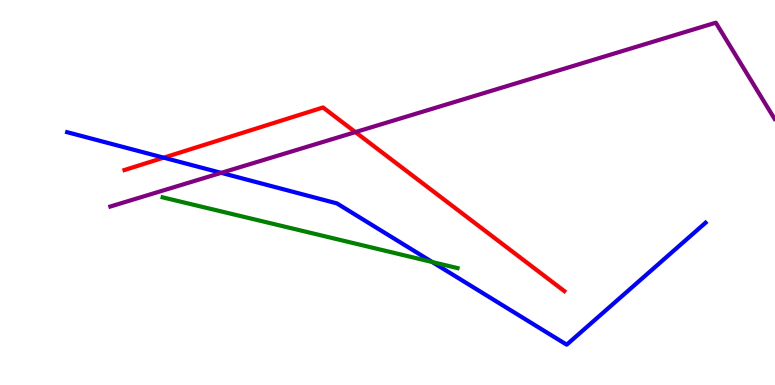[{'lines': ['blue', 'red'], 'intersections': [{'x': 2.11, 'y': 5.9}]}, {'lines': ['green', 'red'], 'intersections': []}, {'lines': ['purple', 'red'], 'intersections': [{'x': 4.59, 'y': 6.57}]}, {'lines': ['blue', 'green'], 'intersections': [{'x': 5.58, 'y': 3.19}]}, {'lines': ['blue', 'purple'], 'intersections': [{'x': 2.85, 'y': 5.51}]}, {'lines': ['green', 'purple'], 'intersections': []}]